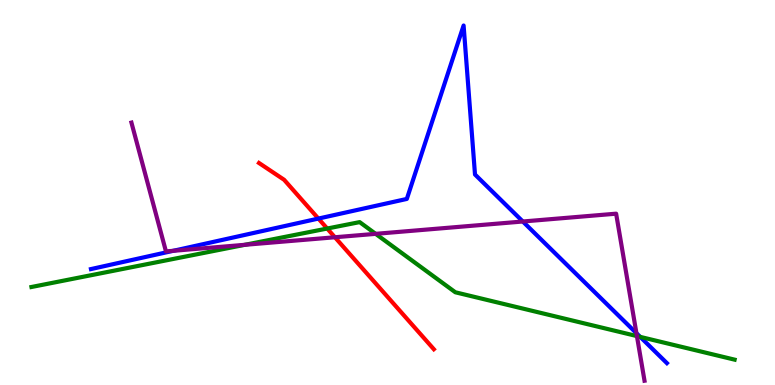[{'lines': ['blue', 'red'], 'intersections': [{'x': 4.11, 'y': 4.32}]}, {'lines': ['green', 'red'], 'intersections': [{'x': 4.22, 'y': 4.06}]}, {'lines': ['purple', 'red'], 'intersections': [{'x': 4.32, 'y': 3.84}]}, {'lines': ['blue', 'green'], 'intersections': [{'x': 8.26, 'y': 1.25}]}, {'lines': ['blue', 'purple'], 'intersections': [{'x': 2.24, 'y': 3.49}, {'x': 6.75, 'y': 4.25}, {'x': 8.21, 'y': 1.35}]}, {'lines': ['green', 'purple'], 'intersections': [{'x': 3.16, 'y': 3.64}, {'x': 4.85, 'y': 3.93}, {'x': 8.22, 'y': 1.27}]}]